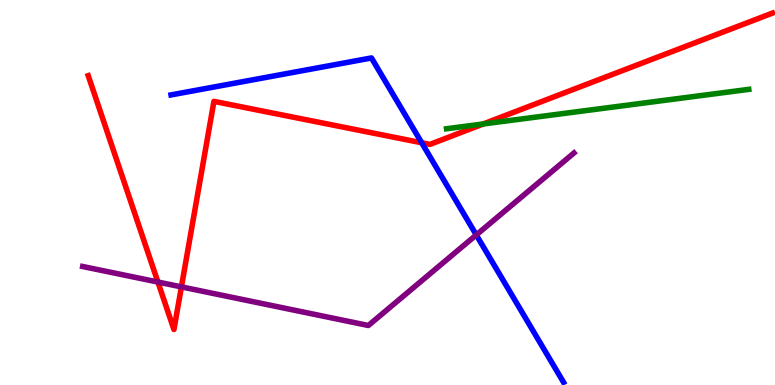[{'lines': ['blue', 'red'], 'intersections': [{'x': 5.44, 'y': 6.29}]}, {'lines': ['green', 'red'], 'intersections': [{'x': 6.24, 'y': 6.78}]}, {'lines': ['purple', 'red'], 'intersections': [{'x': 2.04, 'y': 2.67}, {'x': 2.34, 'y': 2.55}]}, {'lines': ['blue', 'green'], 'intersections': []}, {'lines': ['blue', 'purple'], 'intersections': [{'x': 6.15, 'y': 3.9}]}, {'lines': ['green', 'purple'], 'intersections': []}]